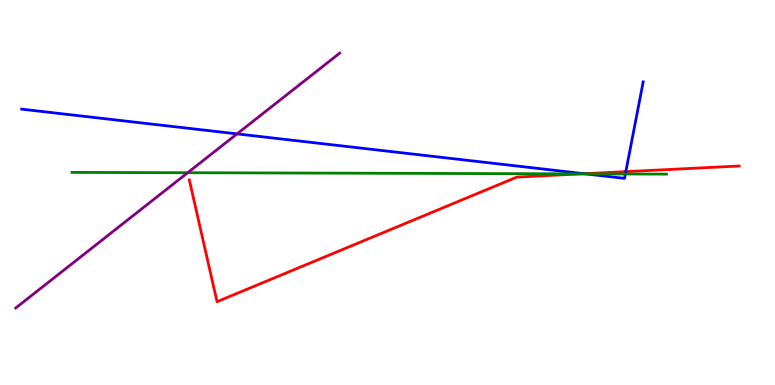[{'lines': ['blue', 'red'], 'intersections': [{'x': 7.54, 'y': 5.49}, {'x': 8.08, 'y': 5.54}]}, {'lines': ['green', 'red'], 'intersections': [{'x': 7.5, 'y': 5.48}]}, {'lines': ['purple', 'red'], 'intersections': []}, {'lines': ['blue', 'green'], 'intersections': [{'x': 7.55, 'y': 5.48}, {'x': 8.07, 'y': 5.48}]}, {'lines': ['blue', 'purple'], 'intersections': [{'x': 3.06, 'y': 6.52}]}, {'lines': ['green', 'purple'], 'intersections': [{'x': 2.42, 'y': 5.51}]}]